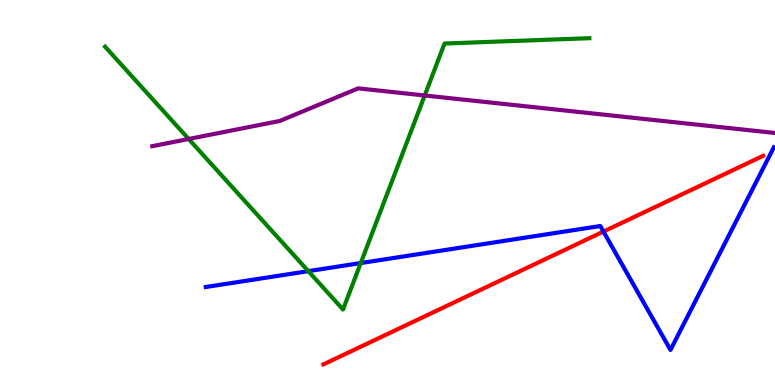[{'lines': ['blue', 'red'], 'intersections': [{'x': 7.79, 'y': 3.98}]}, {'lines': ['green', 'red'], 'intersections': []}, {'lines': ['purple', 'red'], 'intersections': []}, {'lines': ['blue', 'green'], 'intersections': [{'x': 3.98, 'y': 2.96}, {'x': 4.65, 'y': 3.17}]}, {'lines': ['blue', 'purple'], 'intersections': []}, {'lines': ['green', 'purple'], 'intersections': [{'x': 2.43, 'y': 6.39}, {'x': 5.48, 'y': 7.52}]}]